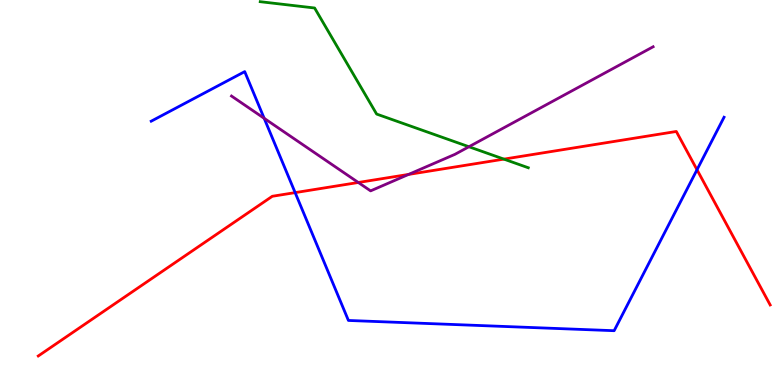[{'lines': ['blue', 'red'], 'intersections': [{'x': 3.81, 'y': 5.0}, {'x': 8.99, 'y': 5.59}]}, {'lines': ['green', 'red'], 'intersections': [{'x': 6.5, 'y': 5.87}]}, {'lines': ['purple', 'red'], 'intersections': [{'x': 4.62, 'y': 5.26}, {'x': 5.27, 'y': 5.47}]}, {'lines': ['blue', 'green'], 'intersections': []}, {'lines': ['blue', 'purple'], 'intersections': [{'x': 3.41, 'y': 6.93}]}, {'lines': ['green', 'purple'], 'intersections': [{'x': 6.05, 'y': 6.19}]}]